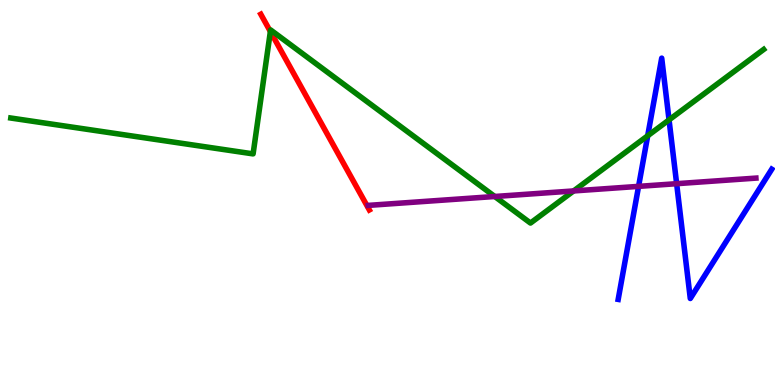[{'lines': ['blue', 'red'], 'intersections': []}, {'lines': ['green', 'red'], 'intersections': [{'x': 3.49, 'y': 9.18}]}, {'lines': ['purple', 'red'], 'intersections': []}, {'lines': ['blue', 'green'], 'intersections': [{'x': 8.36, 'y': 6.47}, {'x': 8.63, 'y': 6.89}]}, {'lines': ['blue', 'purple'], 'intersections': [{'x': 8.24, 'y': 5.16}, {'x': 8.73, 'y': 5.23}]}, {'lines': ['green', 'purple'], 'intersections': [{'x': 6.38, 'y': 4.9}, {'x': 7.4, 'y': 5.04}]}]